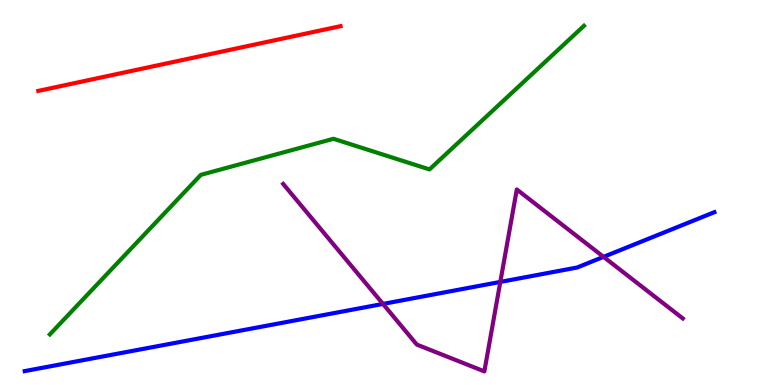[{'lines': ['blue', 'red'], 'intersections': []}, {'lines': ['green', 'red'], 'intersections': []}, {'lines': ['purple', 'red'], 'intersections': []}, {'lines': ['blue', 'green'], 'intersections': []}, {'lines': ['blue', 'purple'], 'intersections': [{'x': 4.94, 'y': 2.11}, {'x': 6.46, 'y': 2.68}, {'x': 7.79, 'y': 3.33}]}, {'lines': ['green', 'purple'], 'intersections': []}]